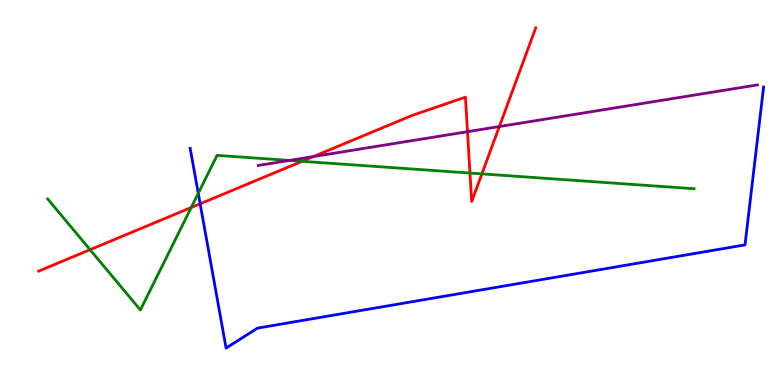[{'lines': ['blue', 'red'], 'intersections': [{'x': 2.58, 'y': 4.71}]}, {'lines': ['green', 'red'], 'intersections': [{'x': 1.16, 'y': 3.51}, {'x': 2.47, 'y': 4.61}, {'x': 3.9, 'y': 5.81}, {'x': 6.06, 'y': 5.51}, {'x': 6.22, 'y': 5.48}]}, {'lines': ['purple', 'red'], 'intersections': [{'x': 4.05, 'y': 5.93}, {'x': 6.03, 'y': 6.58}, {'x': 6.44, 'y': 6.71}]}, {'lines': ['blue', 'green'], 'intersections': [{'x': 2.56, 'y': 4.98}]}, {'lines': ['blue', 'purple'], 'intersections': []}, {'lines': ['green', 'purple'], 'intersections': [{'x': 3.73, 'y': 5.83}]}]